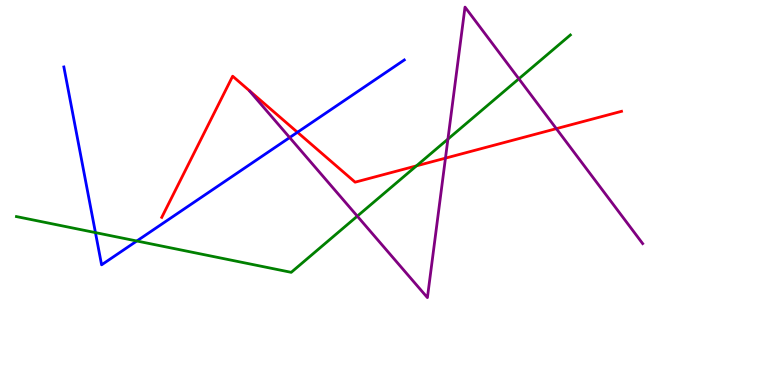[{'lines': ['blue', 'red'], 'intersections': [{'x': 3.84, 'y': 6.56}]}, {'lines': ['green', 'red'], 'intersections': [{'x': 5.37, 'y': 5.69}]}, {'lines': ['purple', 'red'], 'intersections': [{'x': 5.75, 'y': 5.89}, {'x': 7.18, 'y': 6.66}]}, {'lines': ['blue', 'green'], 'intersections': [{'x': 1.23, 'y': 3.96}, {'x': 1.77, 'y': 3.74}]}, {'lines': ['blue', 'purple'], 'intersections': [{'x': 3.74, 'y': 6.43}]}, {'lines': ['green', 'purple'], 'intersections': [{'x': 4.61, 'y': 4.39}, {'x': 5.78, 'y': 6.39}, {'x': 6.69, 'y': 7.95}]}]